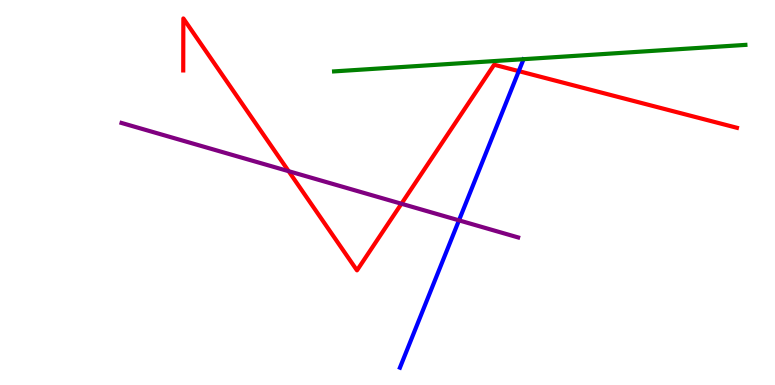[{'lines': ['blue', 'red'], 'intersections': [{'x': 6.69, 'y': 8.15}]}, {'lines': ['green', 'red'], 'intersections': []}, {'lines': ['purple', 'red'], 'intersections': [{'x': 3.72, 'y': 5.55}, {'x': 5.18, 'y': 4.71}]}, {'lines': ['blue', 'green'], 'intersections': []}, {'lines': ['blue', 'purple'], 'intersections': [{'x': 5.92, 'y': 4.28}]}, {'lines': ['green', 'purple'], 'intersections': []}]